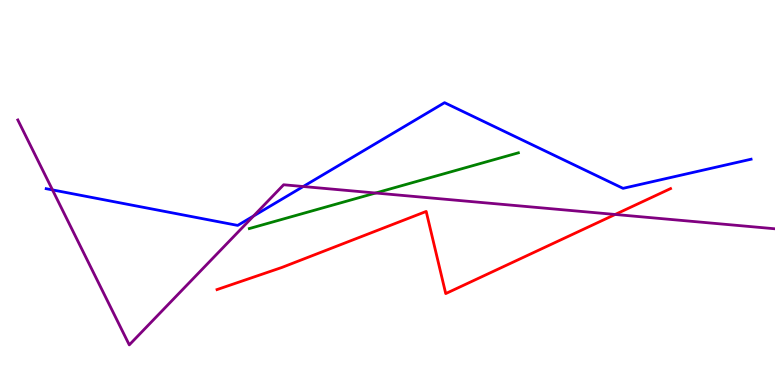[{'lines': ['blue', 'red'], 'intersections': []}, {'lines': ['green', 'red'], 'intersections': []}, {'lines': ['purple', 'red'], 'intersections': [{'x': 7.94, 'y': 4.43}]}, {'lines': ['blue', 'green'], 'intersections': []}, {'lines': ['blue', 'purple'], 'intersections': [{'x': 0.677, 'y': 5.07}, {'x': 3.27, 'y': 4.39}, {'x': 3.91, 'y': 5.16}]}, {'lines': ['green', 'purple'], 'intersections': [{'x': 4.85, 'y': 4.99}]}]